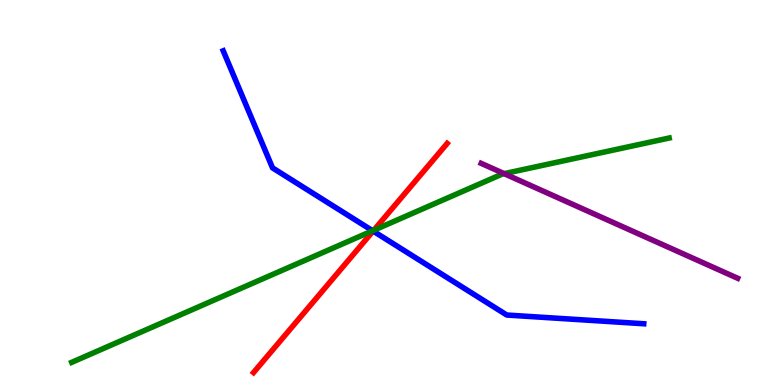[{'lines': ['blue', 'red'], 'intersections': [{'x': 4.81, 'y': 4.0}]}, {'lines': ['green', 'red'], 'intersections': [{'x': 4.82, 'y': 4.02}]}, {'lines': ['purple', 'red'], 'intersections': []}, {'lines': ['blue', 'green'], 'intersections': [{'x': 4.81, 'y': 4.01}]}, {'lines': ['blue', 'purple'], 'intersections': []}, {'lines': ['green', 'purple'], 'intersections': [{'x': 6.51, 'y': 5.49}]}]